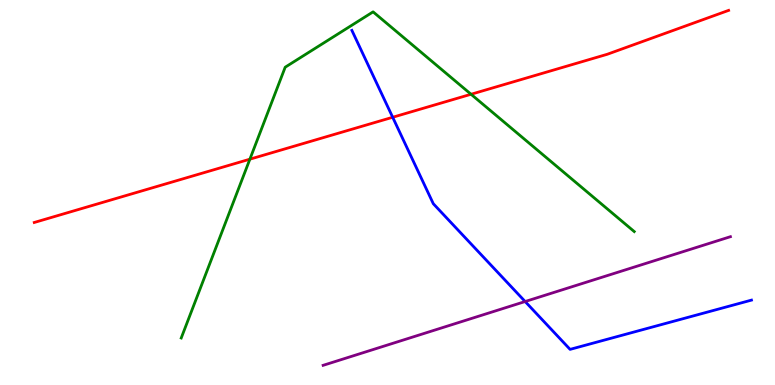[{'lines': ['blue', 'red'], 'intersections': [{'x': 5.07, 'y': 6.95}]}, {'lines': ['green', 'red'], 'intersections': [{'x': 3.22, 'y': 5.87}, {'x': 6.08, 'y': 7.55}]}, {'lines': ['purple', 'red'], 'intersections': []}, {'lines': ['blue', 'green'], 'intersections': []}, {'lines': ['blue', 'purple'], 'intersections': [{'x': 6.78, 'y': 2.17}]}, {'lines': ['green', 'purple'], 'intersections': []}]